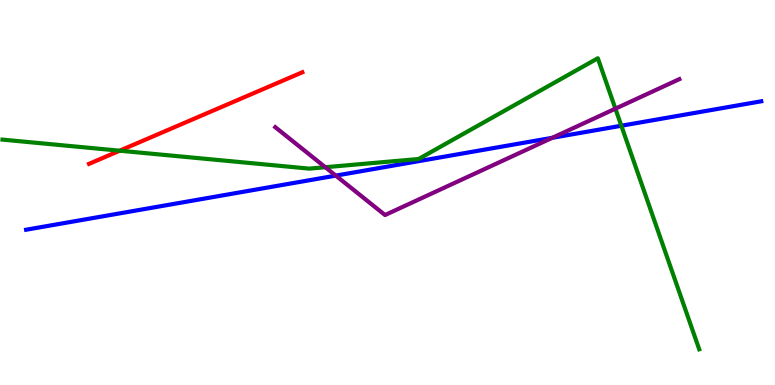[{'lines': ['blue', 'red'], 'intersections': []}, {'lines': ['green', 'red'], 'intersections': [{'x': 1.54, 'y': 6.09}]}, {'lines': ['purple', 'red'], 'intersections': []}, {'lines': ['blue', 'green'], 'intersections': [{'x': 8.02, 'y': 6.73}]}, {'lines': ['blue', 'purple'], 'intersections': [{'x': 4.33, 'y': 5.44}, {'x': 7.13, 'y': 6.42}]}, {'lines': ['green', 'purple'], 'intersections': [{'x': 4.2, 'y': 5.66}, {'x': 7.94, 'y': 7.18}]}]